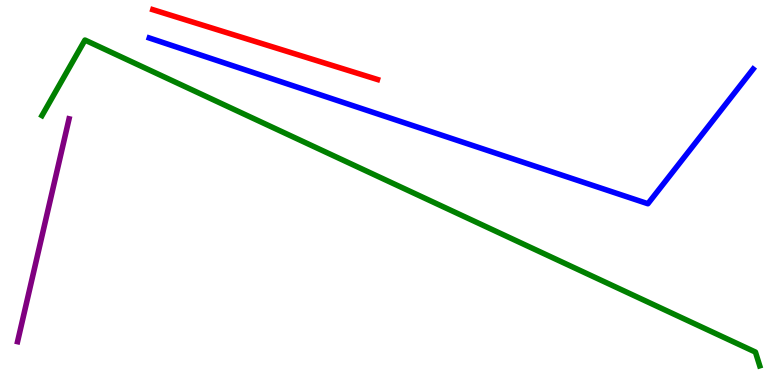[{'lines': ['blue', 'red'], 'intersections': []}, {'lines': ['green', 'red'], 'intersections': []}, {'lines': ['purple', 'red'], 'intersections': []}, {'lines': ['blue', 'green'], 'intersections': []}, {'lines': ['blue', 'purple'], 'intersections': []}, {'lines': ['green', 'purple'], 'intersections': []}]